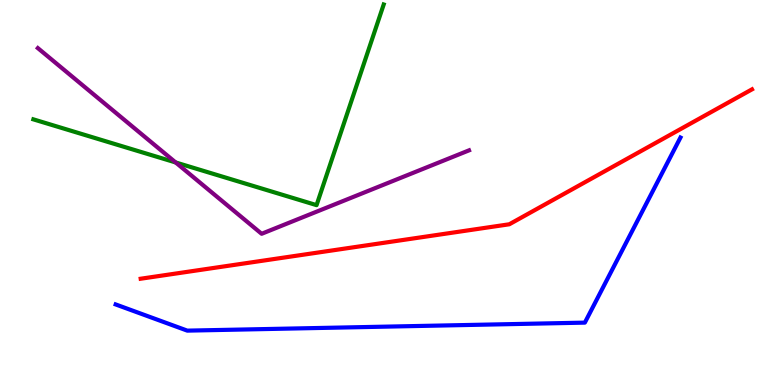[{'lines': ['blue', 'red'], 'intersections': []}, {'lines': ['green', 'red'], 'intersections': []}, {'lines': ['purple', 'red'], 'intersections': []}, {'lines': ['blue', 'green'], 'intersections': []}, {'lines': ['blue', 'purple'], 'intersections': []}, {'lines': ['green', 'purple'], 'intersections': [{'x': 2.27, 'y': 5.78}]}]